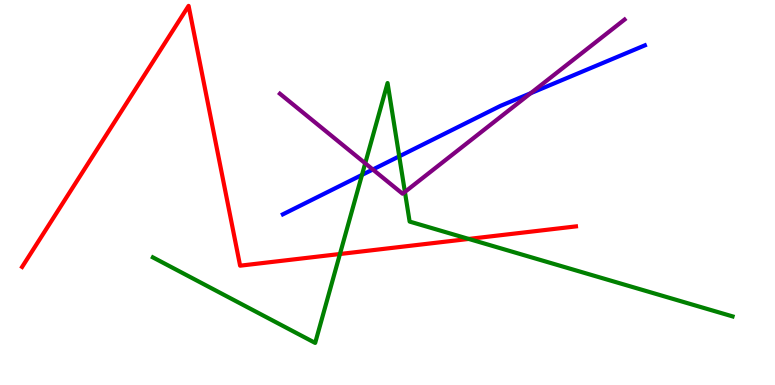[{'lines': ['blue', 'red'], 'intersections': []}, {'lines': ['green', 'red'], 'intersections': [{'x': 4.39, 'y': 3.4}, {'x': 6.05, 'y': 3.79}]}, {'lines': ['purple', 'red'], 'intersections': []}, {'lines': ['blue', 'green'], 'intersections': [{'x': 4.67, 'y': 5.46}, {'x': 5.15, 'y': 5.94}]}, {'lines': ['blue', 'purple'], 'intersections': [{'x': 4.81, 'y': 5.6}, {'x': 6.85, 'y': 7.58}]}, {'lines': ['green', 'purple'], 'intersections': [{'x': 4.71, 'y': 5.76}, {'x': 5.22, 'y': 5.02}]}]